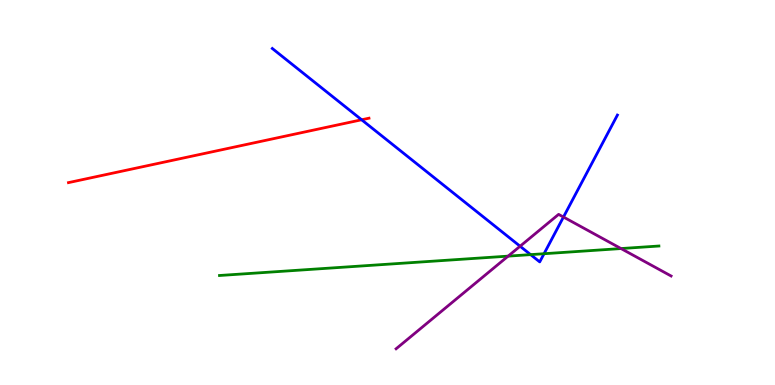[{'lines': ['blue', 'red'], 'intersections': [{'x': 4.67, 'y': 6.89}]}, {'lines': ['green', 'red'], 'intersections': []}, {'lines': ['purple', 'red'], 'intersections': []}, {'lines': ['blue', 'green'], 'intersections': [{'x': 6.85, 'y': 3.39}, {'x': 7.02, 'y': 3.41}]}, {'lines': ['blue', 'purple'], 'intersections': [{'x': 6.71, 'y': 3.6}, {'x': 7.27, 'y': 4.36}]}, {'lines': ['green', 'purple'], 'intersections': [{'x': 6.56, 'y': 3.35}, {'x': 8.01, 'y': 3.54}]}]